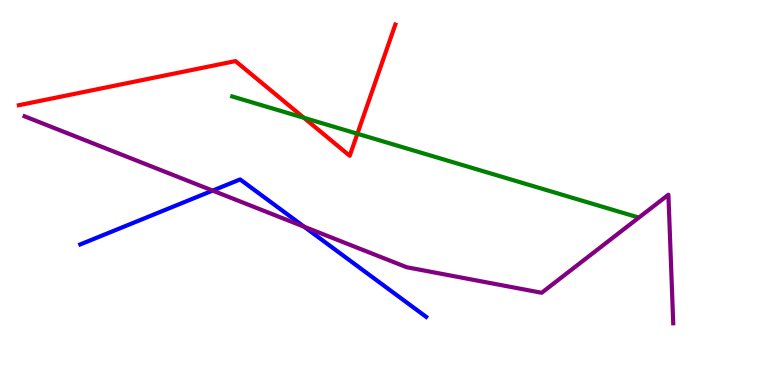[{'lines': ['blue', 'red'], 'intersections': []}, {'lines': ['green', 'red'], 'intersections': [{'x': 3.92, 'y': 6.94}, {'x': 4.61, 'y': 6.53}]}, {'lines': ['purple', 'red'], 'intersections': []}, {'lines': ['blue', 'green'], 'intersections': []}, {'lines': ['blue', 'purple'], 'intersections': [{'x': 2.74, 'y': 5.05}, {'x': 3.92, 'y': 4.11}]}, {'lines': ['green', 'purple'], 'intersections': []}]